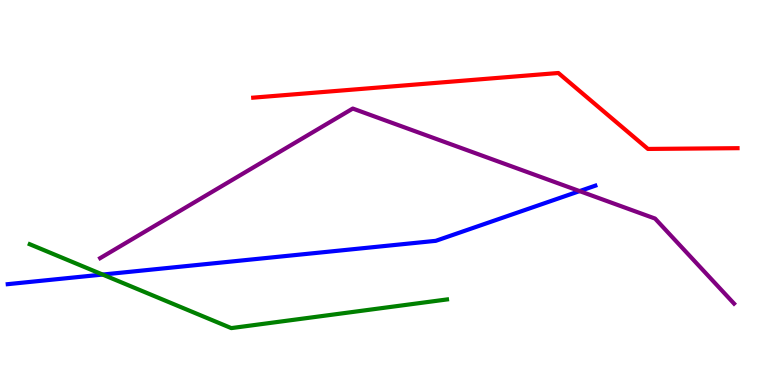[{'lines': ['blue', 'red'], 'intersections': []}, {'lines': ['green', 'red'], 'intersections': []}, {'lines': ['purple', 'red'], 'intersections': []}, {'lines': ['blue', 'green'], 'intersections': [{'x': 1.32, 'y': 2.87}]}, {'lines': ['blue', 'purple'], 'intersections': [{'x': 7.48, 'y': 5.04}]}, {'lines': ['green', 'purple'], 'intersections': []}]